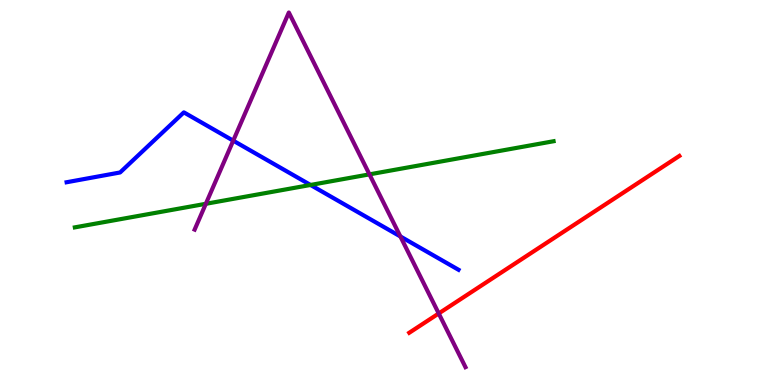[{'lines': ['blue', 'red'], 'intersections': []}, {'lines': ['green', 'red'], 'intersections': []}, {'lines': ['purple', 'red'], 'intersections': [{'x': 5.66, 'y': 1.86}]}, {'lines': ['blue', 'green'], 'intersections': [{'x': 4.01, 'y': 5.2}]}, {'lines': ['blue', 'purple'], 'intersections': [{'x': 3.01, 'y': 6.35}, {'x': 5.17, 'y': 3.86}]}, {'lines': ['green', 'purple'], 'intersections': [{'x': 2.66, 'y': 4.71}, {'x': 4.77, 'y': 5.47}]}]